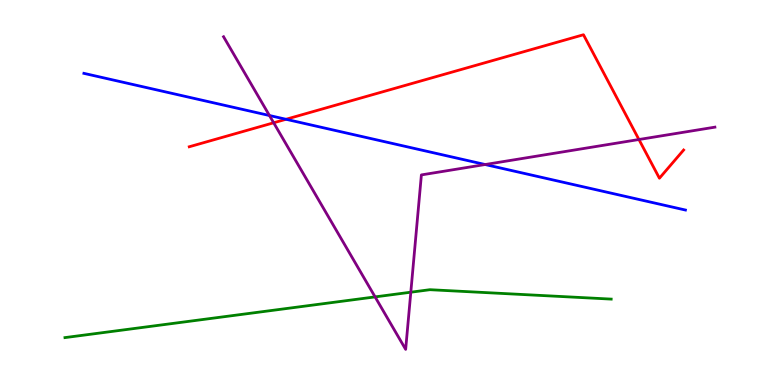[{'lines': ['blue', 'red'], 'intersections': [{'x': 3.69, 'y': 6.9}]}, {'lines': ['green', 'red'], 'intersections': []}, {'lines': ['purple', 'red'], 'intersections': [{'x': 3.53, 'y': 6.81}, {'x': 8.24, 'y': 6.38}]}, {'lines': ['blue', 'green'], 'intersections': []}, {'lines': ['blue', 'purple'], 'intersections': [{'x': 3.48, 'y': 7.0}, {'x': 6.26, 'y': 5.73}]}, {'lines': ['green', 'purple'], 'intersections': [{'x': 4.84, 'y': 2.29}, {'x': 5.3, 'y': 2.41}]}]